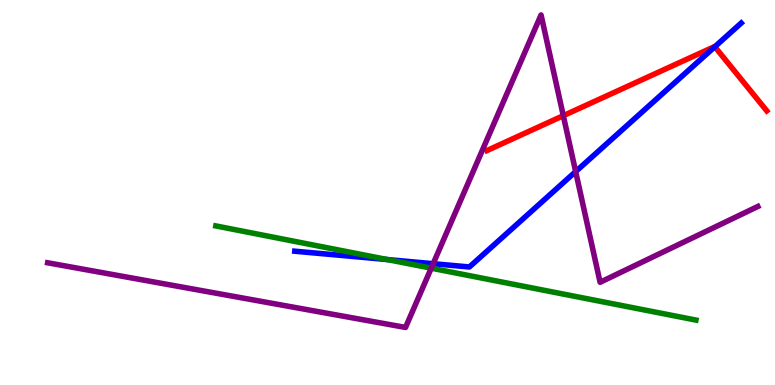[{'lines': ['blue', 'red'], 'intersections': [{'x': 9.22, 'y': 8.79}]}, {'lines': ['green', 'red'], 'intersections': []}, {'lines': ['purple', 'red'], 'intersections': [{'x': 7.27, 'y': 7.0}]}, {'lines': ['blue', 'green'], 'intersections': [{'x': 5.0, 'y': 3.26}]}, {'lines': ['blue', 'purple'], 'intersections': [{'x': 5.59, 'y': 3.15}, {'x': 7.43, 'y': 5.54}]}, {'lines': ['green', 'purple'], 'intersections': [{'x': 5.56, 'y': 3.03}]}]